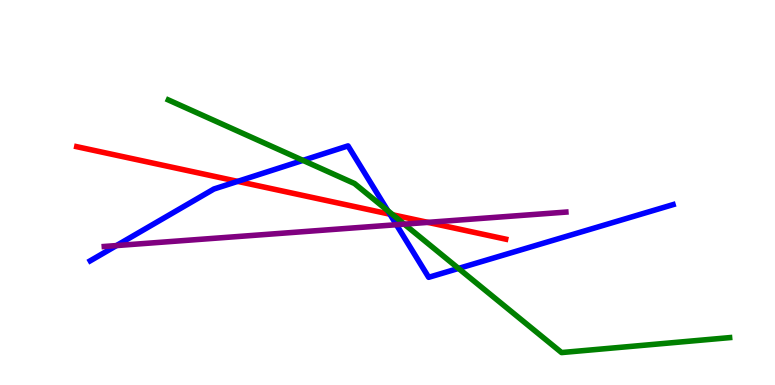[{'lines': ['blue', 'red'], 'intersections': [{'x': 3.07, 'y': 5.29}, {'x': 5.03, 'y': 4.44}]}, {'lines': ['green', 'red'], 'intersections': [{'x': 5.07, 'y': 4.42}]}, {'lines': ['purple', 'red'], 'intersections': [{'x': 5.52, 'y': 4.22}]}, {'lines': ['blue', 'green'], 'intersections': [{'x': 3.91, 'y': 5.83}, {'x': 5.0, 'y': 4.53}, {'x': 5.92, 'y': 3.03}]}, {'lines': ['blue', 'purple'], 'intersections': [{'x': 1.5, 'y': 3.62}, {'x': 5.11, 'y': 4.16}]}, {'lines': ['green', 'purple'], 'intersections': [{'x': 5.22, 'y': 4.18}]}]